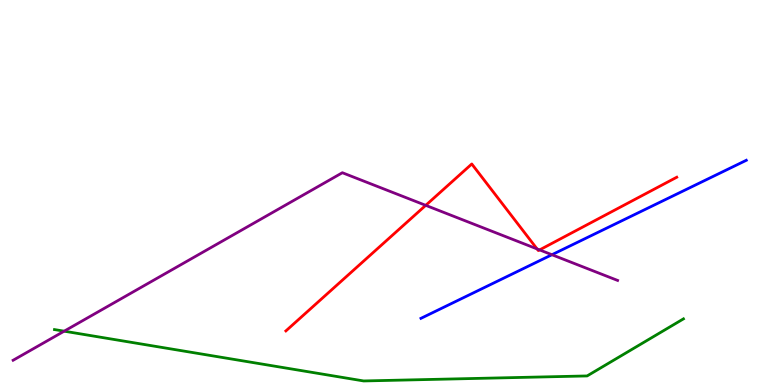[{'lines': ['blue', 'red'], 'intersections': []}, {'lines': ['green', 'red'], 'intersections': []}, {'lines': ['purple', 'red'], 'intersections': [{'x': 5.49, 'y': 4.67}, {'x': 6.93, 'y': 3.53}, {'x': 6.96, 'y': 3.51}]}, {'lines': ['blue', 'green'], 'intersections': []}, {'lines': ['blue', 'purple'], 'intersections': [{'x': 7.12, 'y': 3.38}]}, {'lines': ['green', 'purple'], 'intersections': [{'x': 0.828, 'y': 1.4}]}]